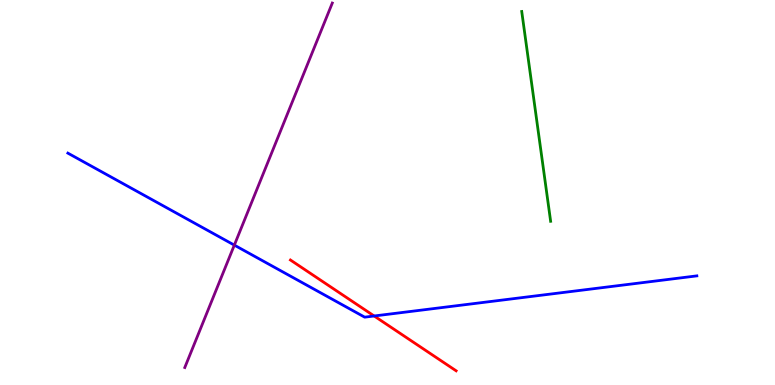[{'lines': ['blue', 'red'], 'intersections': [{'x': 4.83, 'y': 1.79}]}, {'lines': ['green', 'red'], 'intersections': []}, {'lines': ['purple', 'red'], 'intersections': []}, {'lines': ['blue', 'green'], 'intersections': []}, {'lines': ['blue', 'purple'], 'intersections': [{'x': 3.02, 'y': 3.63}]}, {'lines': ['green', 'purple'], 'intersections': []}]